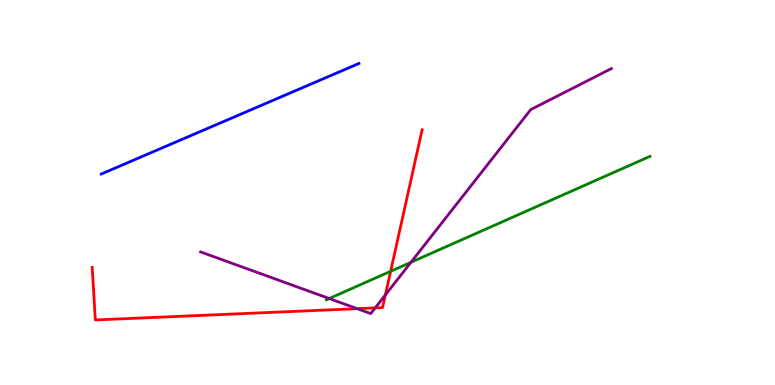[{'lines': ['blue', 'red'], 'intersections': []}, {'lines': ['green', 'red'], 'intersections': [{'x': 5.04, 'y': 2.95}]}, {'lines': ['purple', 'red'], 'intersections': [{'x': 4.61, 'y': 1.98}, {'x': 4.84, 'y': 2.0}, {'x': 4.97, 'y': 2.34}]}, {'lines': ['blue', 'green'], 'intersections': []}, {'lines': ['blue', 'purple'], 'intersections': []}, {'lines': ['green', 'purple'], 'intersections': [{'x': 4.25, 'y': 2.25}, {'x': 5.3, 'y': 3.19}]}]